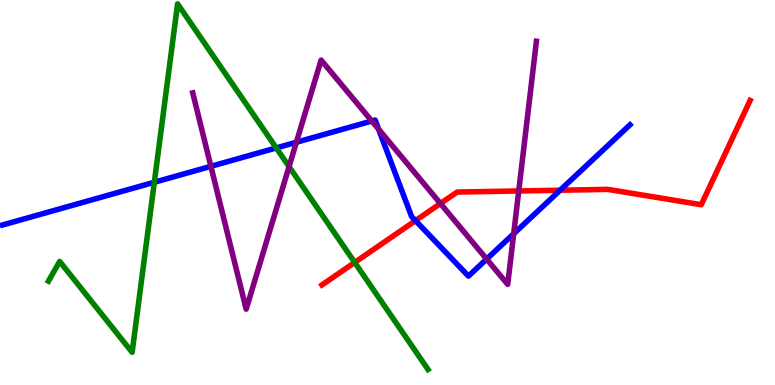[{'lines': ['blue', 'red'], 'intersections': [{'x': 5.36, 'y': 4.27}, {'x': 7.23, 'y': 5.06}]}, {'lines': ['green', 'red'], 'intersections': [{'x': 4.58, 'y': 3.18}]}, {'lines': ['purple', 'red'], 'intersections': [{'x': 5.68, 'y': 4.71}, {'x': 6.69, 'y': 5.04}]}, {'lines': ['blue', 'green'], 'intersections': [{'x': 1.99, 'y': 5.27}, {'x': 3.56, 'y': 6.16}]}, {'lines': ['blue', 'purple'], 'intersections': [{'x': 2.72, 'y': 5.68}, {'x': 3.82, 'y': 6.31}, {'x': 4.8, 'y': 6.86}, {'x': 4.89, 'y': 6.64}, {'x': 6.28, 'y': 3.27}, {'x': 6.63, 'y': 3.93}]}, {'lines': ['green', 'purple'], 'intersections': [{'x': 3.73, 'y': 5.67}]}]